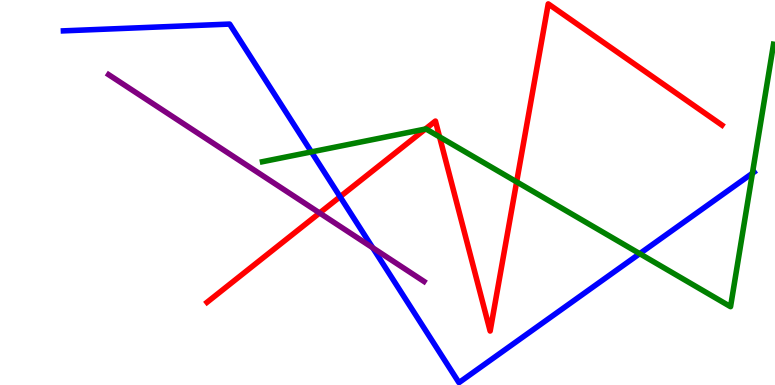[{'lines': ['blue', 'red'], 'intersections': [{'x': 4.39, 'y': 4.89}]}, {'lines': ['green', 'red'], 'intersections': [{'x': 5.49, 'y': 6.65}, {'x': 5.67, 'y': 6.44}, {'x': 6.67, 'y': 5.28}]}, {'lines': ['purple', 'red'], 'intersections': [{'x': 4.12, 'y': 4.47}]}, {'lines': ['blue', 'green'], 'intersections': [{'x': 4.02, 'y': 6.05}, {'x': 8.25, 'y': 3.41}, {'x': 9.71, 'y': 5.5}]}, {'lines': ['blue', 'purple'], 'intersections': [{'x': 4.81, 'y': 3.56}]}, {'lines': ['green', 'purple'], 'intersections': []}]